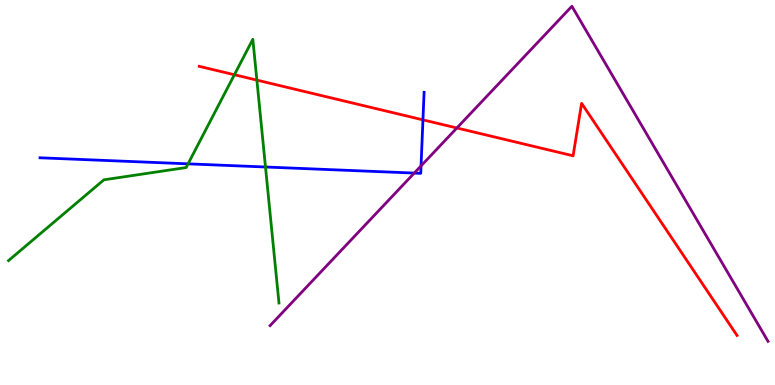[{'lines': ['blue', 'red'], 'intersections': [{'x': 5.46, 'y': 6.89}]}, {'lines': ['green', 'red'], 'intersections': [{'x': 3.02, 'y': 8.06}, {'x': 3.31, 'y': 7.92}]}, {'lines': ['purple', 'red'], 'intersections': [{'x': 5.9, 'y': 6.68}]}, {'lines': ['blue', 'green'], 'intersections': [{'x': 2.43, 'y': 5.74}, {'x': 3.43, 'y': 5.66}]}, {'lines': ['blue', 'purple'], 'intersections': [{'x': 5.35, 'y': 5.5}, {'x': 5.43, 'y': 5.69}]}, {'lines': ['green', 'purple'], 'intersections': []}]